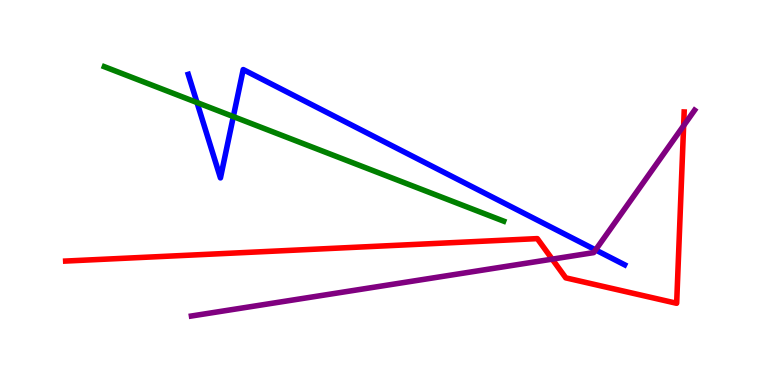[{'lines': ['blue', 'red'], 'intersections': []}, {'lines': ['green', 'red'], 'intersections': []}, {'lines': ['purple', 'red'], 'intersections': [{'x': 7.13, 'y': 3.27}, {'x': 8.82, 'y': 6.74}]}, {'lines': ['blue', 'green'], 'intersections': [{'x': 2.54, 'y': 7.34}, {'x': 3.01, 'y': 6.97}]}, {'lines': ['blue', 'purple'], 'intersections': [{'x': 7.68, 'y': 3.51}]}, {'lines': ['green', 'purple'], 'intersections': []}]